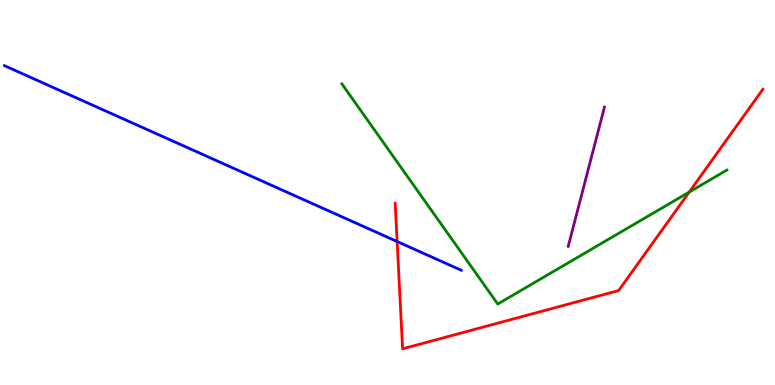[{'lines': ['blue', 'red'], 'intersections': [{'x': 5.12, 'y': 3.73}]}, {'lines': ['green', 'red'], 'intersections': [{'x': 8.89, 'y': 5.01}]}, {'lines': ['purple', 'red'], 'intersections': []}, {'lines': ['blue', 'green'], 'intersections': []}, {'lines': ['blue', 'purple'], 'intersections': []}, {'lines': ['green', 'purple'], 'intersections': []}]